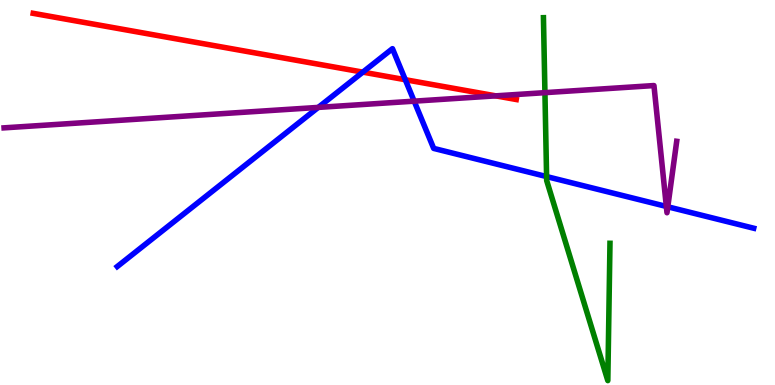[{'lines': ['blue', 'red'], 'intersections': [{'x': 4.68, 'y': 8.13}, {'x': 5.23, 'y': 7.93}]}, {'lines': ['green', 'red'], 'intersections': []}, {'lines': ['purple', 'red'], 'intersections': [{'x': 6.4, 'y': 7.51}]}, {'lines': ['blue', 'green'], 'intersections': [{'x': 7.05, 'y': 5.41}]}, {'lines': ['blue', 'purple'], 'intersections': [{'x': 4.11, 'y': 7.21}, {'x': 5.34, 'y': 7.37}, {'x': 8.6, 'y': 4.64}, {'x': 8.62, 'y': 4.63}]}, {'lines': ['green', 'purple'], 'intersections': [{'x': 7.03, 'y': 7.59}]}]